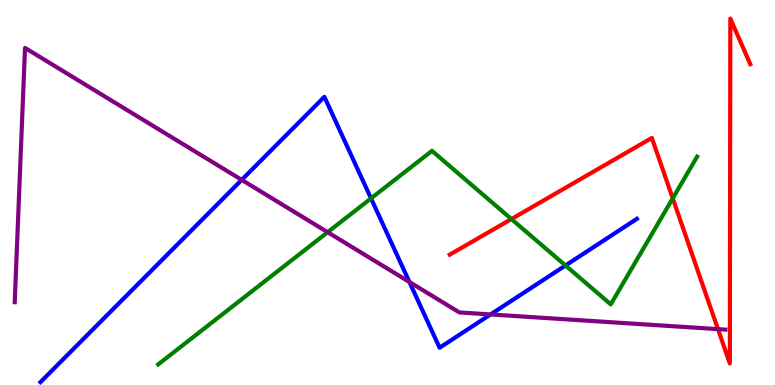[{'lines': ['blue', 'red'], 'intersections': []}, {'lines': ['green', 'red'], 'intersections': [{'x': 6.6, 'y': 4.31}, {'x': 8.68, 'y': 4.85}]}, {'lines': ['purple', 'red'], 'intersections': [{'x': 9.26, 'y': 1.45}]}, {'lines': ['blue', 'green'], 'intersections': [{'x': 4.79, 'y': 4.85}, {'x': 7.3, 'y': 3.1}]}, {'lines': ['blue', 'purple'], 'intersections': [{'x': 3.12, 'y': 5.33}, {'x': 5.28, 'y': 2.68}, {'x': 6.33, 'y': 1.83}]}, {'lines': ['green', 'purple'], 'intersections': [{'x': 4.23, 'y': 3.97}]}]